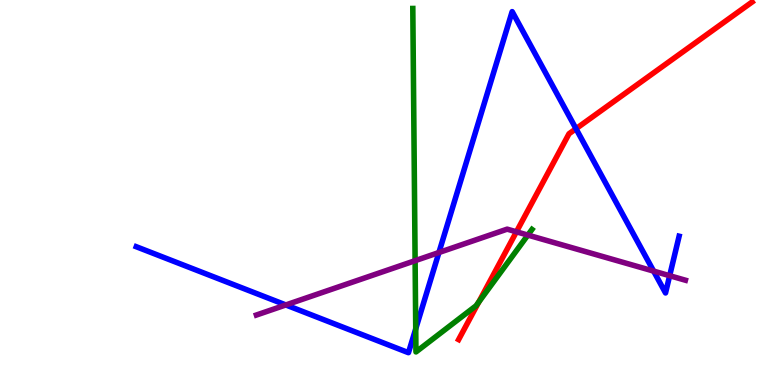[{'lines': ['blue', 'red'], 'intersections': [{'x': 7.43, 'y': 6.66}]}, {'lines': ['green', 'red'], 'intersections': [{'x': 6.18, 'y': 2.15}]}, {'lines': ['purple', 'red'], 'intersections': [{'x': 6.66, 'y': 3.98}]}, {'lines': ['blue', 'green'], 'intersections': [{'x': 5.36, 'y': 1.46}]}, {'lines': ['blue', 'purple'], 'intersections': [{'x': 3.69, 'y': 2.08}, {'x': 5.66, 'y': 3.44}, {'x': 8.43, 'y': 2.96}, {'x': 8.64, 'y': 2.84}]}, {'lines': ['green', 'purple'], 'intersections': [{'x': 5.36, 'y': 3.23}, {'x': 6.81, 'y': 3.89}]}]